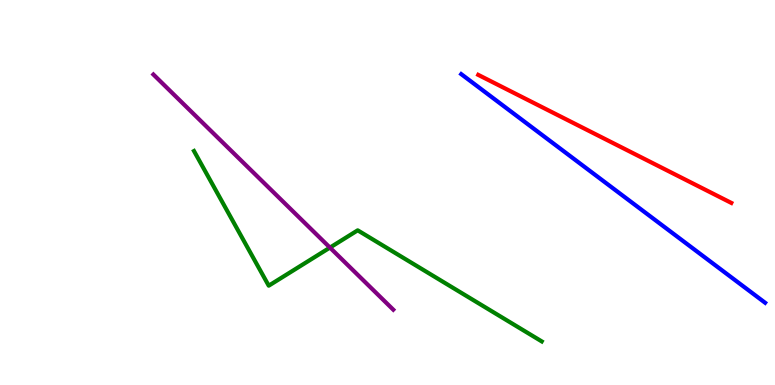[{'lines': ['blue', 'red'], 'intersections': []}, {'lines': ['green', 'red'], 'intersections': []}, {'lines': ['purple', 'red'], 'intersections': []}, {'lines': ['blue', 'green'], 'intersections': []}, {'lines': ['blue', 'purple'], 'intersections': []}, {'lines': ['green', 'purple'], 'intersections': [{'x': 4.26, 'y': 3.57}]}]